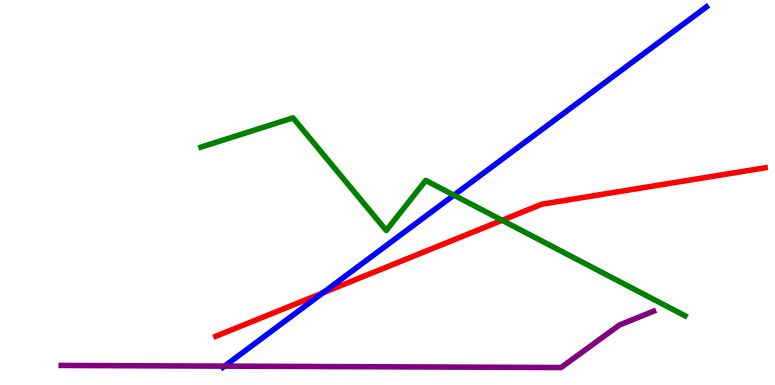[{'lines': ['blue', 'red'], 'intersections': [{'x': 4.16, 'y': 2.39}]}, {'lines': ['green', 'red'], 'intersections': [{'x': 6.48, 'y': 4.28}]}, {'lines': ['purple', 'red'], 'intersections': []}, {'lines': ['blue', 'green'], 'intersections': [{'x': 5.86, 'y': 4.93}]}, {'lines': ['blue', 'purple'], 'intersections': [{'x': 2.9, 'y': 0.49}]}, {'lines': ['green', 'purple'], 'intersections': []}]